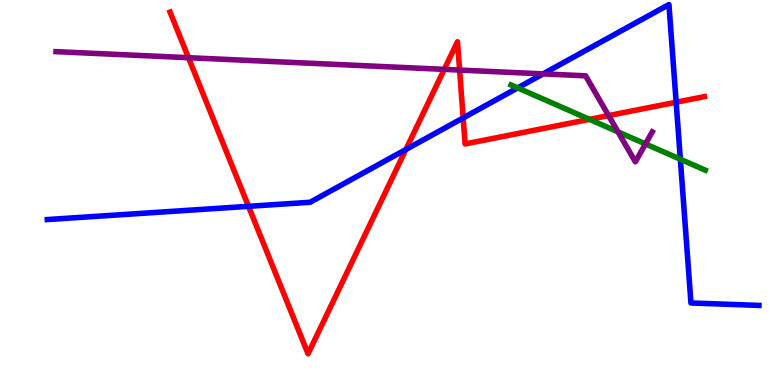[{'lines': ['blue', 'red'], 'intersections': [{'x': 3.21, 'y': 4.64}, {'x': 5.24, 'y': 6.12}, {'x': 5.98, 'y': 6.94}, {'x': 8.72, 'y': 7.35}]}, {'lines': ['green', 'red'], 'intersections': [{'x': 7.61, 'y': 6.9}]}, {'lines': ['purple', 'red'], 'intersections': [{'x': 2.43, 'y': 8.5}, {'x': 5.73, 'y': 8.2}, {'x': 5.93, 'y': 8.18}, {'x': 7.85, 'y': 7.0}]}, {'lines': ['blue', 'green'], 'intersections': [{'x': 6.68, 'y': 7.72}, {'x': 8.78, 'y': 5.86}]}, {'lines': ['blue', 'purple'], 'intersections': [{'x': 7.01, 'y': 8.08}]}, {'lines': ['green', 'purple'], 'intersections': [{'x': 7.97, 'y': 6.57}, {'x': 8.33, 'y': 6.26}]}]